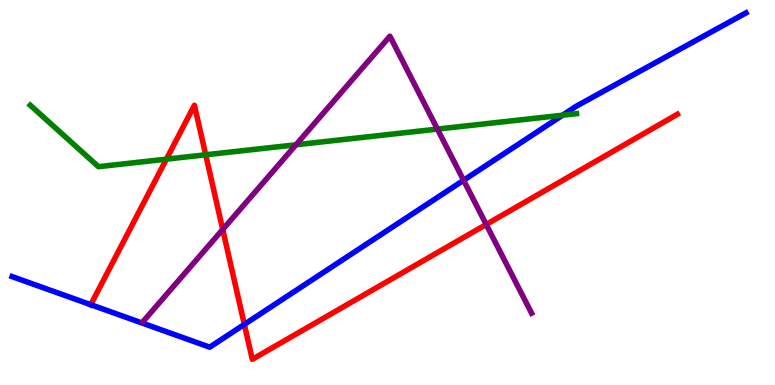[{'lines': ['blue', 'red'], 'intersections': [{'x': 1.17, 'y': 2.09}, {'x': 3.15, 'y': 1.57}]}, {'lines': ['green', 'red'], 'intersections': [{'x': 2.15, 'y': 5.87}, {'x': 2.65, 'y': 5.98}]}, {'lines': ['purple', 'red'], 'intersections': [{'x': 2.87, 'y': 4.04}, {'x': 6.27, 'y': 4.17}]}, {'lines': ['blue', 'green'], 'intersections': [{'x': 7.26, 'y': 7.01}]}, {'lines': ['blue', 'purple'], 'intersections': [{'x': 5.98, 'y': 5.32}]}, {'lines': ['green', 'purple'], 'intersections': [{'x': 3.82, 'y': 6.24}, {'x': 5.64, 'y': 6.65}]}]